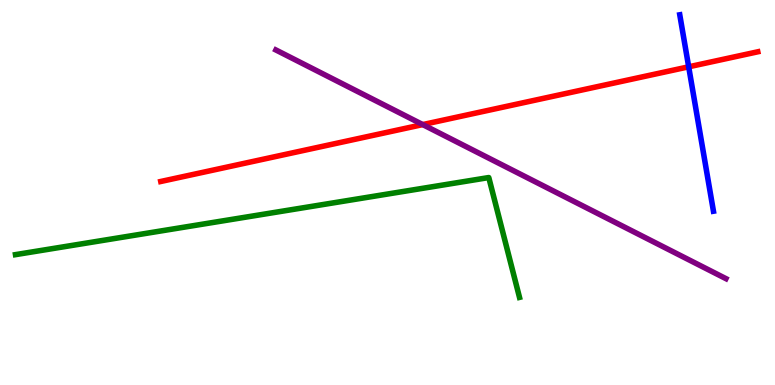[{'lines': ['blue', 'red'], 'intersections': [{'x': 8.89, 'y': 8.26}]}, {'lines': ['green', 'red'], 'intersections': []}, {'lines': ['purple', 'red'], 'intersections': [{'x': 5.45, 'y': 6.76}]}, {'lines': ['blue', 'green'], 'intersections': []}, {'lines': ['blue', 'purple'], 'intersections': []}, {'lines': ['green', 'purple'], 'intersections': []}]